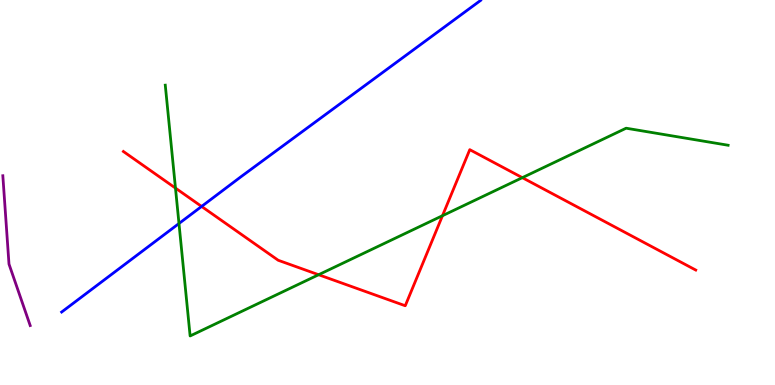[{'lines': ['blue', 'red'], 'intersections': [{'x': 2.6, 'y': 4.64}]}, {'lines': ['green', 'red'], 'intersections': [{'x': 2.26, 'y': 5.11}, {'x': 4.11, 'y': 2.86}, {'x': 5.71, 'y': 4.4}, {'x': 6.74, 'y': 5.39}]}, {'lines': ['purple', 'red'], 'intersections': []}, {'lines': ['blue', 'green'], 'intersections': [{'x': 2.31, 'y': 4.19}]}, {'lines': ['blue', 'purple'], 'intersections': []}, {'lines': ['green', 'purple'], 'intersections': []}]